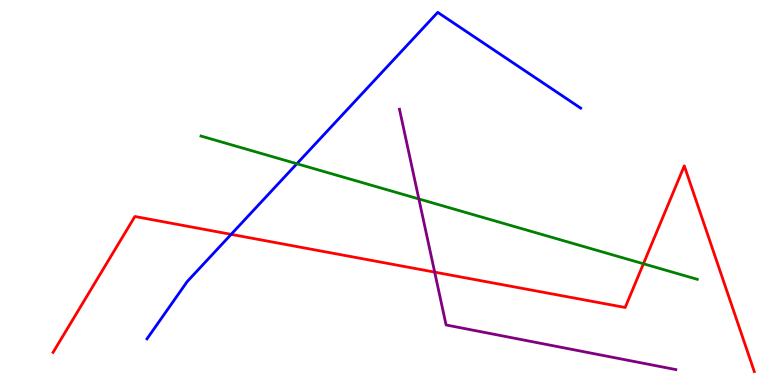[{'lines': ['blue', 'red'], 'intersections': [{'x': 2.98, 'y': 3.91}]}, {'lines': ['green', 'red'], 'intersections': [{'x': 8.3, 'y': 3.15}]}, {'lines': ['purple', 'red'], 'intersections': [{'x': 5.61, 'y': 2.93}]}, {'lines': ['blue', 'green'], 'intersections': [{'x': 3.83, 'y': 5.75}]}, {'lines': ['blue', 'purple'], 'intersections': []}, {'lines': ['green', 'purple'], 'intersections': [{'x': 5.4, 'y': 4.83}]}]